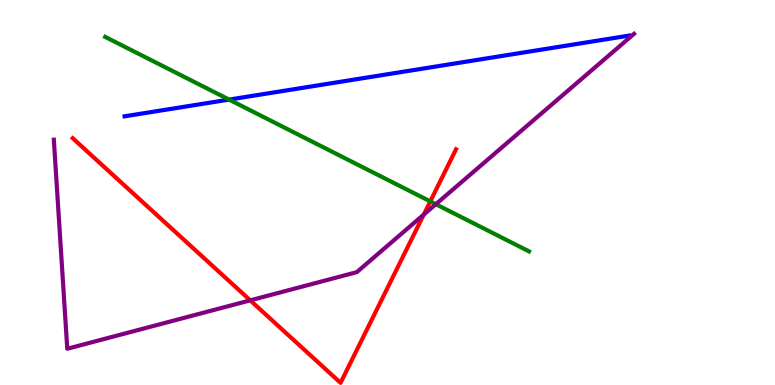[{'lines': ['blue', 'red'], 'intersections': []}, {'lines': ['green', 'red'], 'intersections': [{'x': 5.55, 'y': 4.77}]}, {'lines': ['purple', 'red'], 'intersections': [{'x': 3.23, 'y': 2.2}, {'x': 5.47, 'y': 4.43}]}, {'lines': ['blue', 'green'], 'intersections': [{'x': 2.96, 'y': 7.41}]}, {'lines': ['blue', 'purple'], 'intersections': []}, {'lines': ['green', 'purple'], 'intersections': [{'x': 5.62, 'y': 4.7}]}]